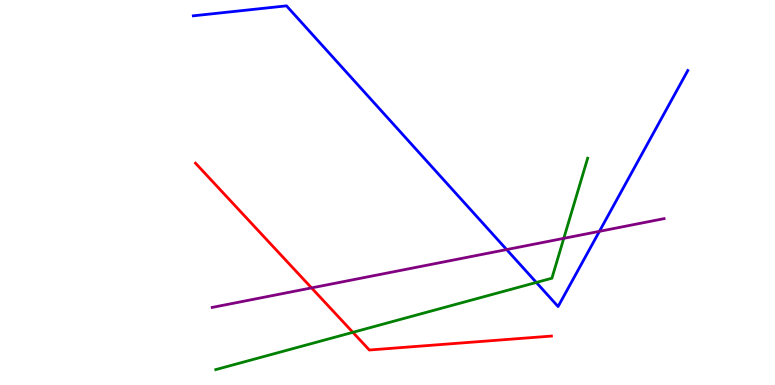[{'lines': ['blue', 'red'], 'intersections': []}, {'lines': ['green', 'red'], 'intersections': [{'x': 4.55, 'y': 1.37}]}, {'lines': ['purple', 'red'], 'intersections': [{'x': 4.02, 'y': 2.52}]}, {'lines': ['blue', 'green'], 'intersections': [{'x': 6.92, 'y': 2.66}]}, {'lines': ['blue', 'purple'], 'intersections': [{'x': 6.54, 'y': 3.52}, {'x': 7.73, 'y': 3.99}]}, {'lines': ['green', 'purple'], 'intersections': [{'x': 7.27, 'y': 3.81}]}]